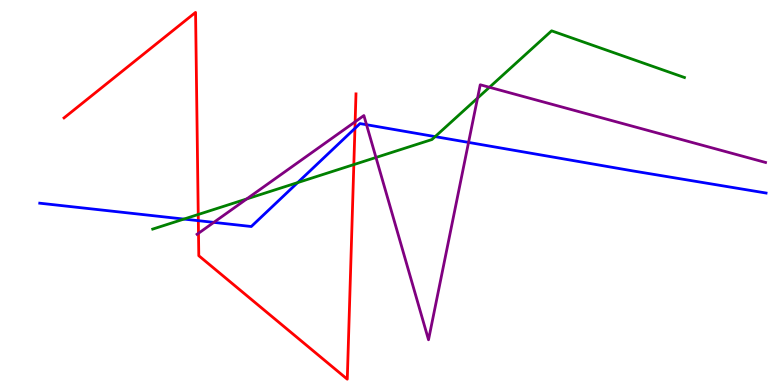[{'lines': ['blue', 'red'], 'intersections': [{'x': 2.56, 'y': 4.27}, {'x': 4.58, 'y': 6.67}]}, {'lines': ['green', 'red'], 'intersections': [{'x': 2.56, 'y': 4.43}, {'x': 4.57, 'y': 5.73}]}, {'lines': ['purple', 'red'], 'intersections': [{'x': 2.56, 'y': 3.94}, {'x': 4.58, 'y': 6.84}]}, {'lines': ['blue', 'green'], 'intersections': [{'x': 2.37, 'y': 4.31}, {'x': 3.84, 'y': 5.26}, {'x': 5.61, 'y': 6.45}]}, {'lines': ['blue', 'purple'], 'intersections': [{'x': 2.76, 'y': 4.22}, {'x': 4.73, 'y': 6.76}, {'x': 6.05, 'y': 6.3}]}, {'lines': ['green', 'purple'], 'intersections': [{'x': 3.18, 'y': 4.83}, {'x': 4.85, 'y': 5.91}, {'x': 6.16, 'y': 7.45}, {'x': 6.32, 'y': 7.73}]}]